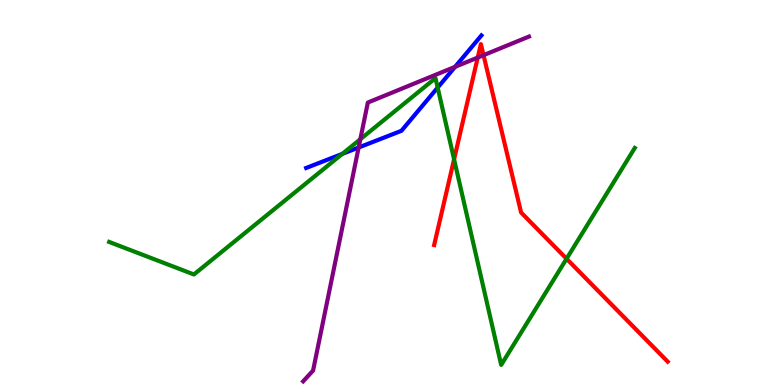[{'lines': ['blue', 'red'], 'intersections': []}, {'lines': ['green', 'red'], 'intersections': [{'x': 5.86, 'y': 5.86}, {'x': 7.31, 'y': 3.28}]}, {'lines': ['purple', 'red'], 'intersections': [{'x': 6.16, 'y': 8.51}, {'x': 6.24, 'y': 8.57}]}, {'lines': ['blue', 'green'], 'intersections': [{'x': 4.42, 'y': 6.0}, {'x': 5.65, 'y': 7.72}]}, {'lines': ['blue', 'purple'], 'intersections': [{'x': 4.63, 'y': 6.17}, {'x': 5.87, 'y': 8.26}]}, {'lines': ['green', 'purple'], 'intersections': [{'x': 4.65, 'y': 6.38}]}]